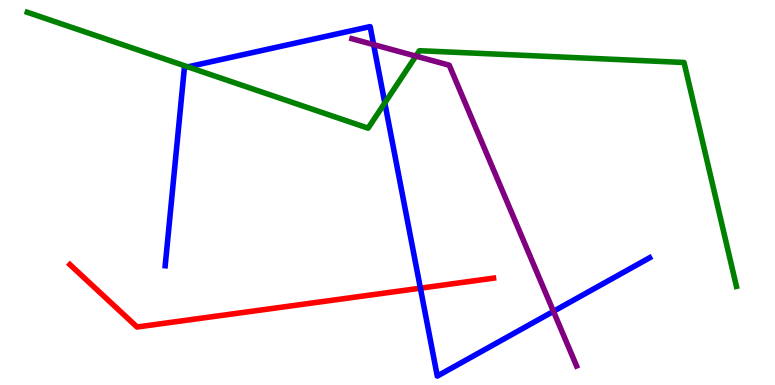[{'lines': ['blue', 'red'], 'intersections': [{'x': 5.42, 'y': 2.51}]}, {'lines': ['green', 'red'], 'intersections': []}, {'lines': ['purple', 'red'], 'intersections': []}, {'lines': ['blue', 'green'], 'intersections': [{'x': 2.42, 'y': 8.26}, {'x': 4.97, 'y': 7.33}]}, {'lines': ['blue', 'purple'], 'intersections': [{'x': 4.82, 'y': 8.84}, {'x': 7.14, 'y': 1.91}]}, {'lines': ['green', 'purple'], 'intersections': [{'x': 5.37, 'y': 8.54}]}]